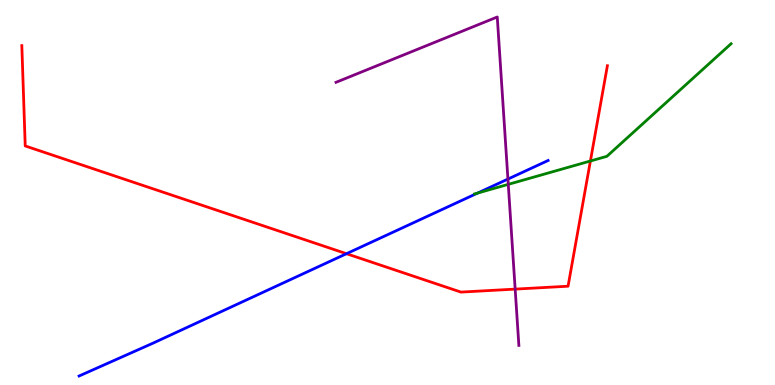[{'lines': ['blue', 'red'], 'intersections': [{'x': 4.47, 'y': 3.41}]}, {'lines': ['green', 'red'], 'intersections': [{'x': 7.62, 'y': 5.82}]}, {'lines': ['purple', 'red'], 'intersections': [{'x': 6.65, 'y': 2.49}]}, {'lines': ['blue', 'green'], 'intersections': [{'x': 6.16, 'y': 4.99}]}, {'lines': ['blue', 'purple'], 'intersections': [{'x': 6.55, 'y': 5.35}]}, {'lines': ['green', 'purple'], 'intersections': [{'x': 6.56, 'y': 5.21}]}]